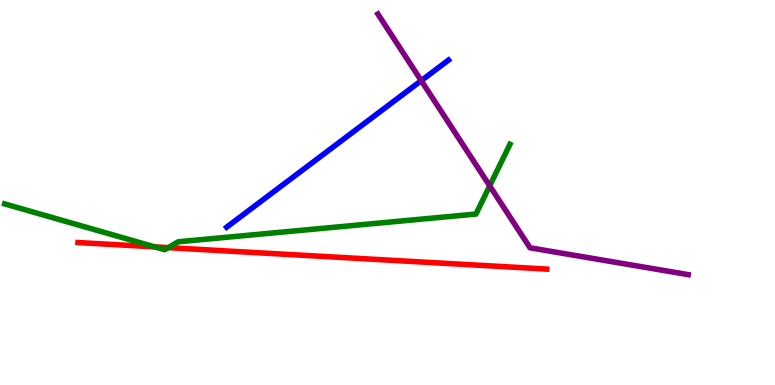[{'lines': ['blue', 'red'], 'intersections': []}, {'lines': ['green', 'red'], 'intersections': [{'x': 2.0, 'y': 3.59}, {'x': 2.17, 'y': 3.57}]}, {'lines': ['purple', 'red'], 'intersections': []}, {'lines': ['blue', 'green'], 'intersections': []}, {'lines': ['blue', 'purple'], 'intersections': [{'x': 5.44, 'y': 7.91}]}, {'lines': ['green', 'purple'], 'intersections': [{'x': 6.32, 'y': 5.17}]}]